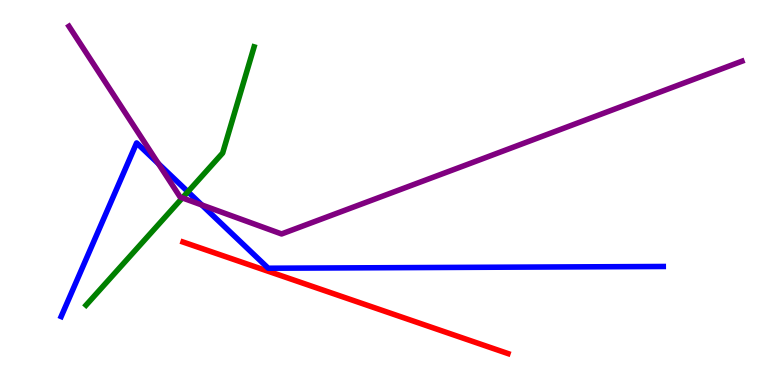[{'lines': ['blue', 'red'], 'intersections': []}, {'lines': ['green', 'red'], 'intersections': []}, {'lines': ['purple', 'red'], 'intersections': []}, {'lines': ['blue', 'green'], 'intersections': [{'x': 2.42, 'y': 5.02}]}, {'lines': ['blue', 'purple'], 'intersections': [{'x': 2.04, 'y': 5.75}, {'x': 2.6, 'y': 4.68}]}, {'lines': ['green', 'purple'], 'intersections': [{'x': 2.35, 'y': 4.86}]}]